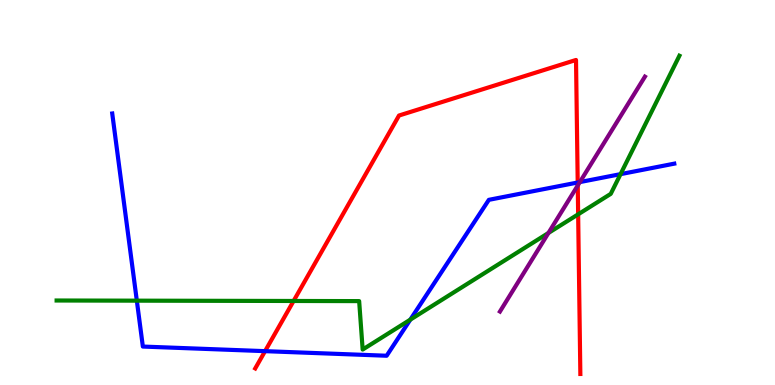[{'lines': ['blue', 'red'], 'intersections': [{'x': 3.42, 'y': 0.879}, {'x': 7.45, 'y': 5.26}]}, {'lines': ['green', 'red'], 'intersections': [{'x': 3.79, 'y': 2.18}, {'x': 7.46, 'y': 4.43}]}, {'lines': ['purple', 'red'], 'intersections': [{'x': 7.45, 'y': 5.18}]}, {'lines': ['blue', 'green'], 'intersections': [{'x': 1.77, 'y': 2.19}, {'x': 5.29, 'y': 1.7}, {'x': 8.01, 'y': 5.48}]}, {'lines': ['blue', 'purple'], 'intersections': [{'x': 7.48, 'y': 5.27}]}, {'lines': ['green', 'purple'], 'intersections': [{'x': 7.08, 'y': 3.95}]}]